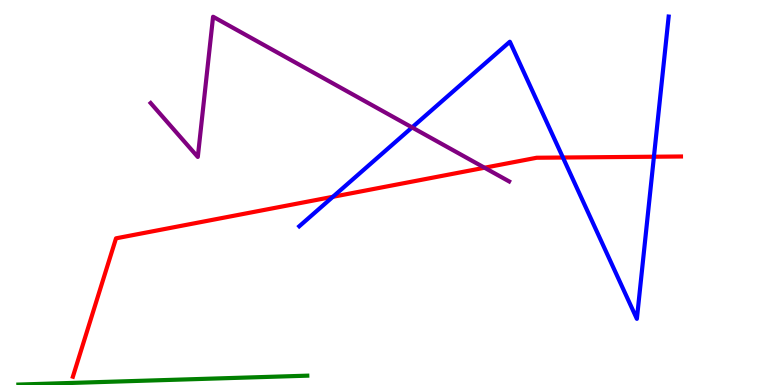[{'lines': ['blue', 'red'], 'intersections': [{'x': 4.3, 'y': 4.89}, {'x': 7.26, 'y': 5.91}, {'x': 8.44, 'y': 5.93}]}, {'lines': ['green', 'red'], 'intersections': []}, {'lines': ['purple', 'red'], 'intersections': [{'x': 6.25, 'y': 5.64}]}, {'lines': ['blue', 'green'], 'intersections': []}, {'lines': ['blue', 'purple'], 'intersections': [{'x': 5.32, 'y': 6.69}]}, {'lines': ['green', 'purple'], 'intersections': []}]